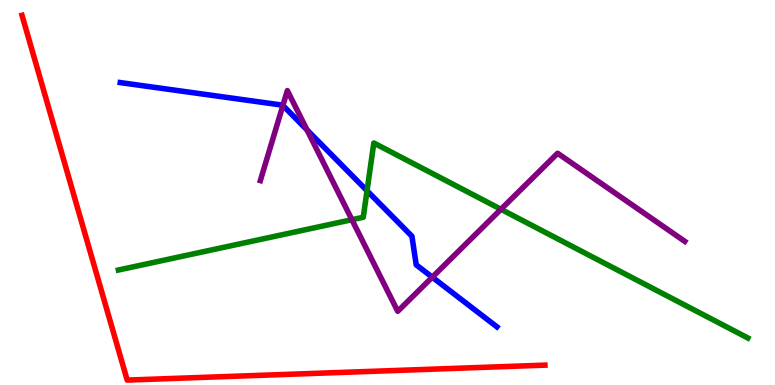[{'lines': ['blue', 'red'], 'intersections': []}, {'lines': ['green', 'red'], 'intersections': []}, {'lines': ['purple', 'red'], 'intersections': []}, {'lines': ['blue', 'green'], 'intersections': [{'x': 4.74, 'y': 5.05}]}, {'lines': ['blue', 'purple'], 'intersections': [{'x': 3.65, 'y': 7.26}, {'x': 3.96, 'y': 6.63}, {'x': 5.58, 'y': 2.8}]}, {'lines': ['green', 'purple'], 'intersections': [{'x': 4.54, 'y': 4.29}, {'x': 6.46, 'y': 4.56}]}]